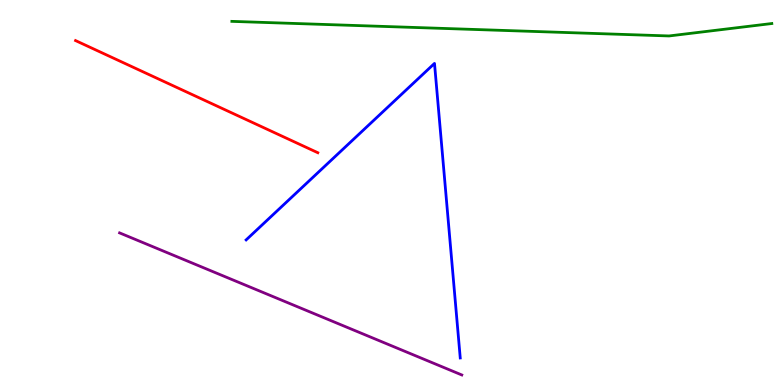[{'lines': ['blue', 'red'], 'intersections': []}, {'lines': ['green', 'red'], 'intersections': []}, {'lines': ['purple', 'red'], 'intersections': []}, {'lines': ['blue', 'green'], 'intersections': []}, {'lines': ['blue', 'purple'], 'intersections': []}, {'lines': ['green', 'purple'], 'intersections': []}]